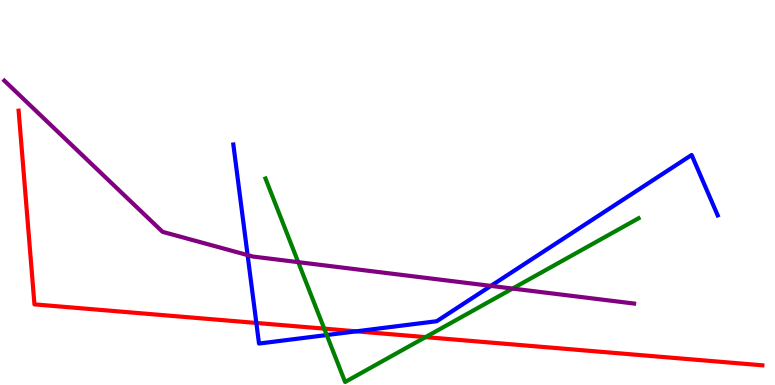[{'lines': ['blue', 'red'], 'intersections': [{'x': 3.31, 'y': 1.61}, {'x': 4.6, 'y': 1.39}]}, {'lines': ['green', 'red'], 'intersections': [{'x': 4.18, 'y': 1.46}, {'x': 5.49, 'y': 1.24}]}, {'lines': ['purple', 'red'], 'intersections': []}, {'lines': ['blue', 'green'], 'intersections': [{'x': 4.22, 'y': 1.3}]}, {'lines': ['blue', 'purple'], 'intersections': [{'x': 3.19, 'y': 3.37}, {'x': 6.33, 'y': 2.57}]}, {'lines': ['green', 'purple'], 'intersections': [{'x': 3.85, 'y': 3.19}, {'x': 6.61, 'y': 2.5}]}]